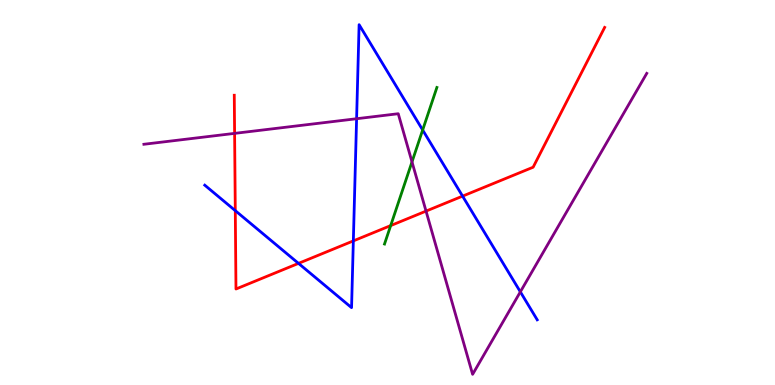[{'lines': ['blue', 'red'], 'intersections': [{'x': 3.04, 'y': 4.53}, {'x': 3.85, 'y': 3.16}, {'x': 4.56, 'y': 3.74}, {'x': 5.97, 'y': 4.91}]}, {'lines': ['green', 'red'], 'intersections': [{'x': 5.04, 'y': 4.14}]}, {'lines': ['purple', 'red'], 'intersections': [{'x': 3.03, 'y': 6.54}, {'x': 5.5, 'y': 4.52}]}, {'lines': ['blue', 'green'], 'intersections': [{'x': 5.45, 'y': 6.62}]}, {'lines': ['blue', 'purple'], 'intersections': [{'x': 4.6, 'y': 6.92}, {'x': 6.71, 'y': 2.42}]}, {'lines': ['green', 'purple'], 'intersections': [{'x': 5.32, 'y': 5.8}]}]